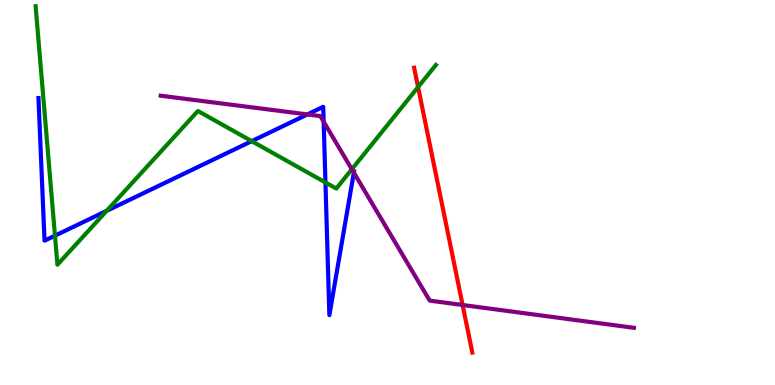[{'lines': ['blue', 'red'], 'intersections': []}, {'lines': ['green', 'red'], 'intersections': [{'x': 5.39, 'y': 7.74}]}, {'lines': ['purple', 'red'], 'intersections': [{'x': 5.97, 'y': 2.08}]}, {'lines': ['blue', 'green'], 'intersections': [{'x': 0.709, 'y': 3.88}, {'x': 1.38, 'y': 4.52}, {'x': 3.25, 'y': 6.33}, {'x': 4.2, 'y': 5.26}]}, {'lines': ['blue', 'purple'], 'intersections': [{'x': 3.97, 'y': 7.03}, {'x': 4.18, 'y': 6.84}, {'x': 4.57, 'y': 5.52}]}, {'lines': ['green', 'purple'], 'intersections': [{'x': 4.54, 'y': 5.6}]}]